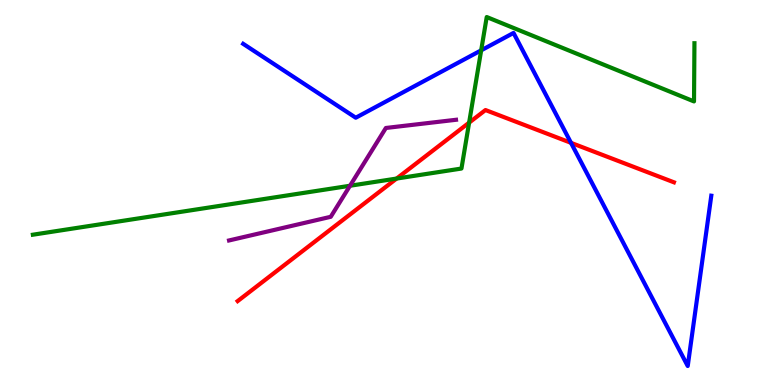[{'lines': ['blue', 'red'], 'intersections': [{'x': 7.37, 'y': 6.29}]}, {'lines': ['green', 'red'], 'intersections': [{'x': 5.12, 'y': 5.36}, {'x': 6.05, 'y': 6.81}]}, {'lines': ['purple', 'red'], 'intersections': []}, {'lines': ['blue', 'green'], 'intersections': [{'x': 6.21, 'y': 8.69}]}, {'lines': ['blue', 'purple'], 'intersections': []}, {'lines': ['green', 'purple'], 'intersections': [{'x': 4.52, 'y': 5.18}]}]